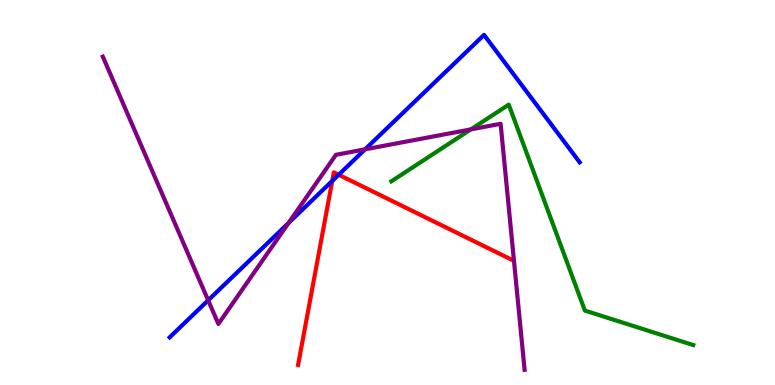[{'lines': ['blue', 'red'], 'intersections': [{'x': 4.29, 'y': 5.3}, {'x': 4.37, 'y': 5.46}]}, {'lines': ['green', 'red'], 'intersections': []}, {'lines': ['purple', 'red'], 'intersections': []}, {'lines': ['blue', 'green'], 'intersections': []}, {'lines': ['blue', 'purple'], 'intersections': [{'x': 2.69, 'y': 2.2}, {'x': 3.72, 'y': 4.21}, {'x': 4.71, 'y': 6.12}]}, {'lines': ['green', 'purple'], 'intersections': [{'x': 6.08, 'y': 6.64}]}]